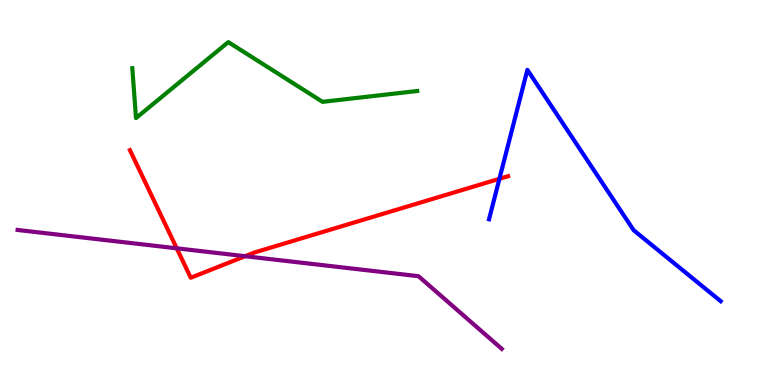[{'lines': ['blue', 'red'], 'intersections': [{'x': 6.44, 'y': 5.36}]}, {'lines': ['green', 'red'], 'intersections': []}, {'lines': ['purple', 'red'], 'intersections': [{'x': 2.28, 'y': 3.55}, {'x': 3.16, 'y': 3.35}]}, {'lines': ['blue', 'green'], 'intersections': []}, {'lines': ['blue', 'purple'], 'intersections': []}, {'lines': ['green', 'purple'], 'intersections': []}]